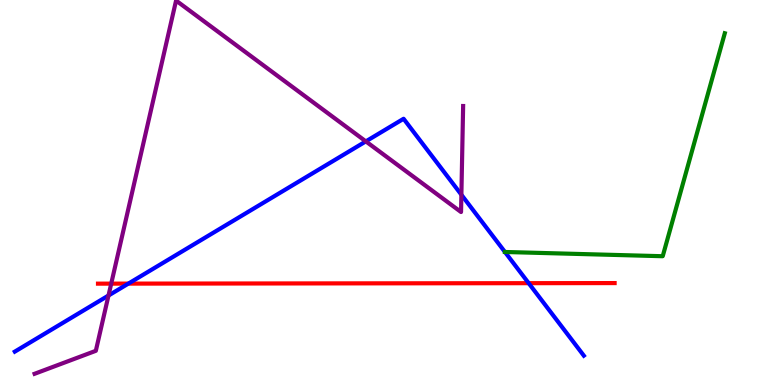[{'lines': ['blue', 'red'], 'intersections': [{'x': 1.66, 'y': 2.63}, {'x': 6.82, 'y': 2.64}]}, {'lines': ['green', 'red'], 'intersections': []}, {'lines': ['purple', 'red'], 'intersections': [{'x': 1.44, 'y': 2.63}]}, {'lines': ['blue', 'green'], 'intersections': [{'x': 6.52, 'y': 3.46}]}, {'lines': ['blue', 'purple'], 'intersections': [{'x': 1.4, 'y': 2.32}, {'x': 4.72, 'y': 6.33}, {'x': 5.95, 'y': 4.94}]}, {'lines': ['green', 'purple'], 'intersections': []}]